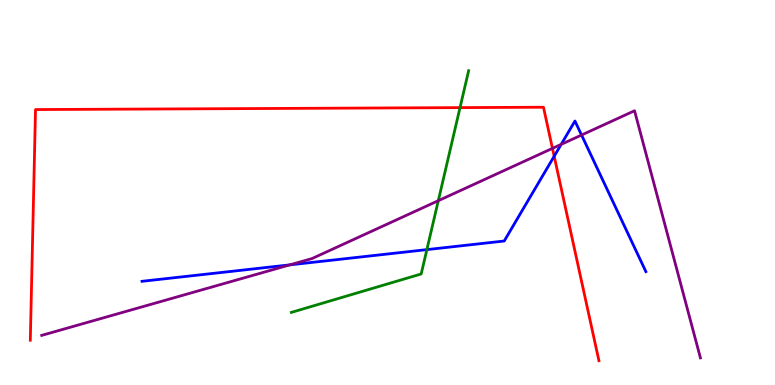[{'lines': ['blue', 'red'], 'intersections': [{'x': 7.15, 'y': 5.94}]}, {'lines': ['green', 'red'], 'intersections': [{'x': 5.94, 'y': 7.2}]}, {'lines': ['purple', 'red'], 'intersections': [{'x': 7.13, 'y': 6.15}]}, {'lines': ['blue', 'green'], 'intersections': [{'x': 5.51, 'y': 3.52}]}, {'lines': ['blue', 'purple'], 'intersections': [{'x': 3.74, 'y': 3.12}, {'x': 7.24, 'y': 6.25}, {'x': 7.5, 'y': 6.49}]}, {'lines': ['green', 'purple'], 'intersections': [{'x': 5.66, 'y': 4.79}]}]